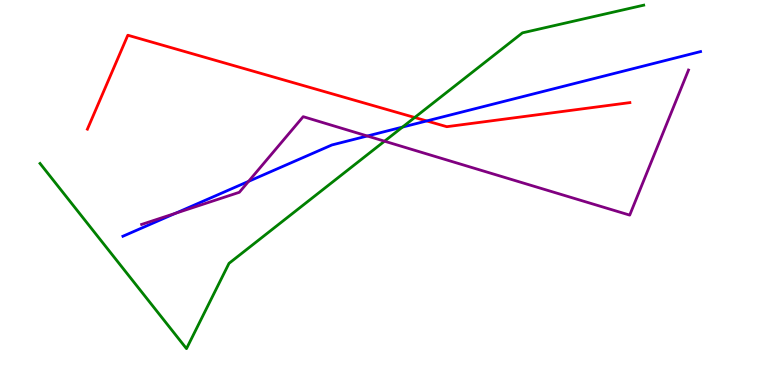[{'lines': ['blue', 'red'], 'intersections': [{'x': 5.51, 'y': 6.86}]}, {'lines': ['green', 'red'], 'intersections': [{'x': 5.35, 'y': 6.95}]}, {'lines': ['purple', 'red'], 'intersections': []}, {'lines': ['blue', 'green'], 'intersections': [{'x': 5.19, 'y': 6.7}]}, {'lines': ['blue', 'purple'], 'intersections': [{'x': 2.26, 'y': 4.46}, {'x': 3.21, 'y': 5.29}, {'x': 4.74, 'y': 6.47}]}, {'lines': ['green', 'purple'], 'intersections': [{'x': 4.96, 'y': 6.33}]}]